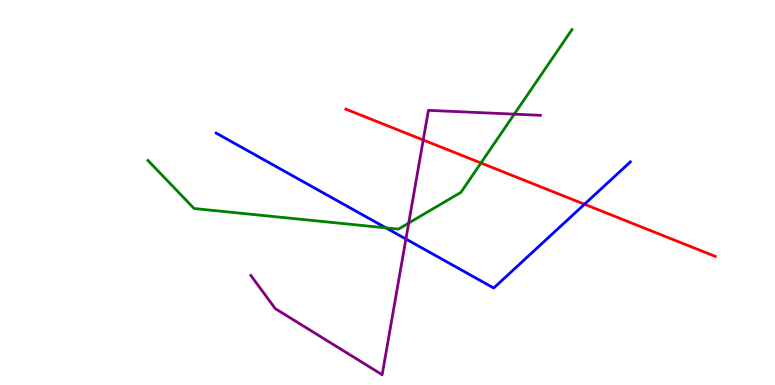[{'lines': ['blue', 'red'], 'intersections': [{'x': 7.54, 'y': 4.69}]}, {'lines': ['green', 'red'], 'intersections': [{'x': 6.21, 'y': 5.77}]}, {'lines': ['purple', 'red'], 'intersections': [{'x': 5.46, 'y': 6.36}]}, {'lines': ['blue', 'green'], 'intersections': [{'x': 4.98, 'y': 4.08}]}, {'lines': ['blue', 'purple'], 'intersections': [{'x': 5.24, 'y': 3.79}]}, {'lines': ['green', 'purple'], 'intersections': [{'x': 5.27, 'y': 4.21}, {'x': 6.64, 'y': 7.03}]}]